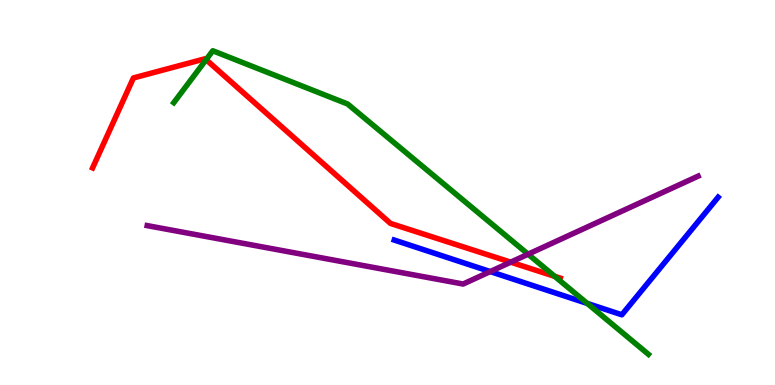[{'lines': ['blue', 'red'], 'intersections': []}, {'lines': ['green', 'red'], 'intersections': [{'x': 2.66, 'y': 8.45}, {'x': 7.16, 'y': 2.82}]}, {'lines': ['purple', 'red'], 'intersections': [{'x': 6.59, 'y': 3.19}]}, {'lines': ['blue', 'green'], 'intersections': [{'x': 7.58, 'y': 2.12}]}, {'lines': ['blue', 'purple'], 'intersections': [{'x': 6.33, 'y': 2.95}]}, {'lines': ['green', 'purple'], 'intersections': [{'x': 6.81, 'y': 3.4}]}]